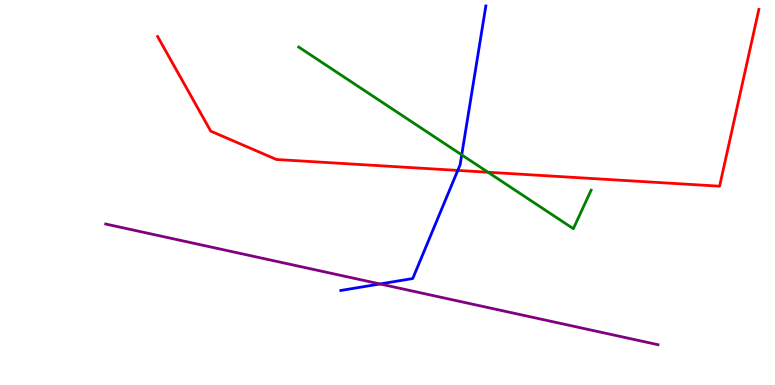[{'lines': ['blue', 'red'], 'intersections': [{'x': 5.91, 'y': 5.57}]}, {'lines': ['green', 'red'], 'intersections': [{'x': 6.3, 'y': 5.53}]}, {'lines': ['purple', 'red'], 'intersections': []}, {'lines': ['blue', 'green'], 'intersections': [{'x': 5.96, 'y': 5.98}]}, {'lines': ['blue', 'purple'], 'intersections': [{'x': 4.9, 'y': 2.62}]}, {'lines': ['green', 'purple'], 'intersections': []}]